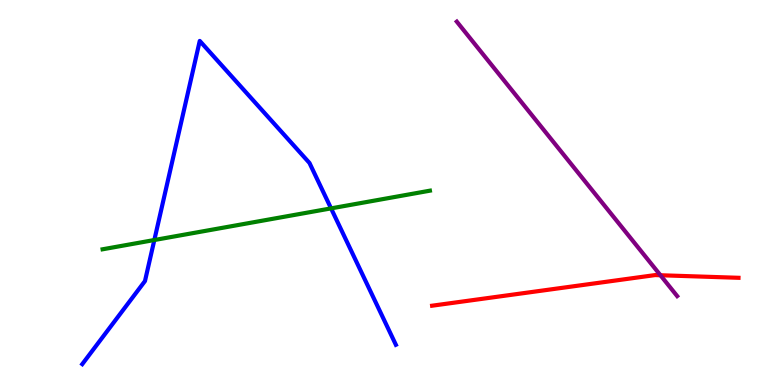[{'lines': ['blue', 'red'], 'intersections': []}, {'lines': ['green', 'red'], 'intersections': []}, {'lines': ['purple', 'red'], 'intersections': [{'x': 8.52, 'y': 2.85}]}, {'lines': ['blue', 'green'], 'intersections': [{'x': 1.99, 'y': 3.77}, {'x': 4.27, 'y': 4.59}]}, {'lines': ['blue', 'purple'], 'intersections': []}, {'lines': ['green', 'purple'], 'intersections': []}]